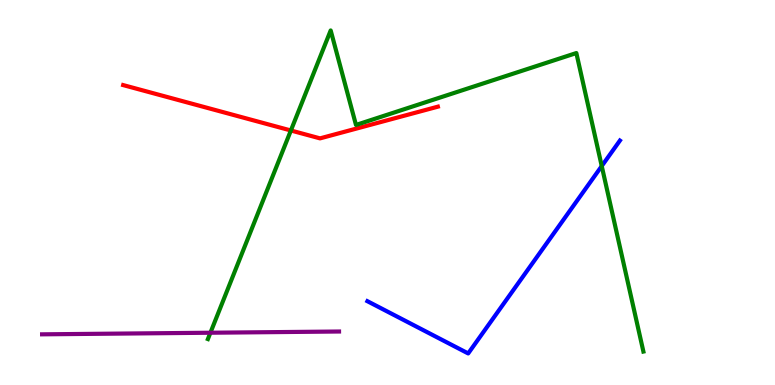[{'lines': ['blue', 'red'], 'intersections': []}, {'lines': ['green', 'red'], 'intersections': [{'x': 3.75, 'y': 6.61}]}, {'lines': ['purple', 'red'], 'intersections': []}, {'lines': ['blue', 'green'], 'intersections': [{'x': 7.76, 'y': 5.69}]}, {'lines': ['blue', 'purple'], 'intersections': []}, {'lines': ['green', 'purple'], 'intersections': [{'x': 2.72, 'y': 1.36}]}]